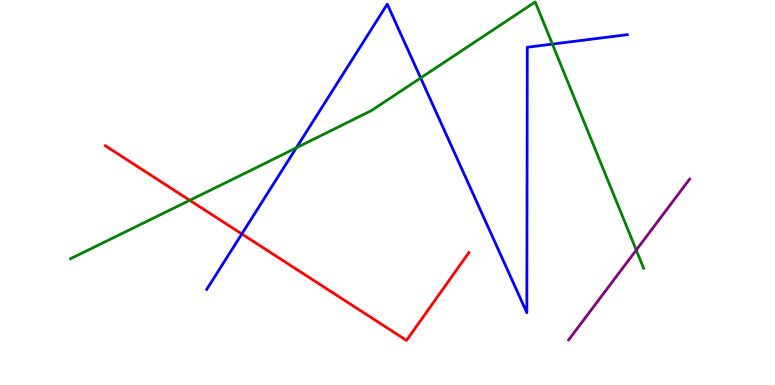[{'lines': ['blue', 'red'], 'intersections': [{'x': 3.12, 'y': 3.92}]}, {'lines': ['green', 'red'], 'intersections': [{'x': 2.45, 'y': 4.8}]}, {'lines': ['purple', 'red'], 'intersections': []}, {'lines': ['blue', 'green'], 'intersections': [{'x': 3.82, 'y': 6.16}, {'x': 5.43, 'y': 7.98}, {'x': 7.13, 'y': 8.85}]}, {'lines': ['blue', 'purple'], 'intersections': []}, {'lines': ['green', 'purple'], 'intersections': [{'x': 8.21, 'y': 3.5}]}]